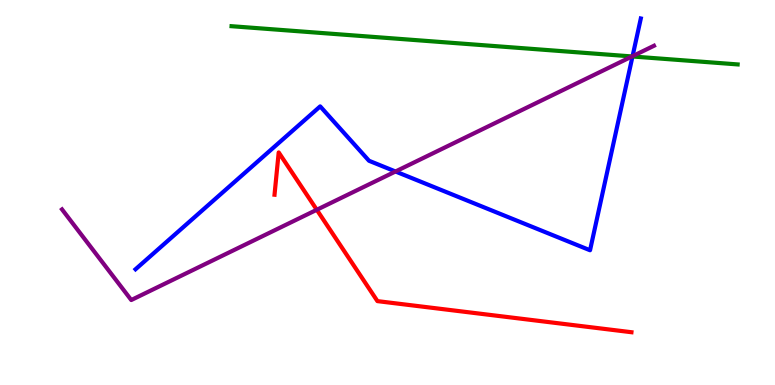[{'lines': ['blue', 'red'], 'intersections': []}, {'lines': ['green', 'red'], 'intersections': []}, {'lines': ['purple', 'red'], 'intersections': [{'x': 4.09, 'y': 4.55}]}, {'lines': ['blue', 'green'], 'intersections': [{'x': 8.16, 'y': 8.53}]}, {'lines': ['blue', 'purple'], 'intersections': [{'x': 5.1, 'y': 5.55}, {'x': 8.16, 'y': 8.54}]}, {'lines': ['green', 'purple'], 'intersections': [{'x': 8.16, 'y': 8.53}]}]